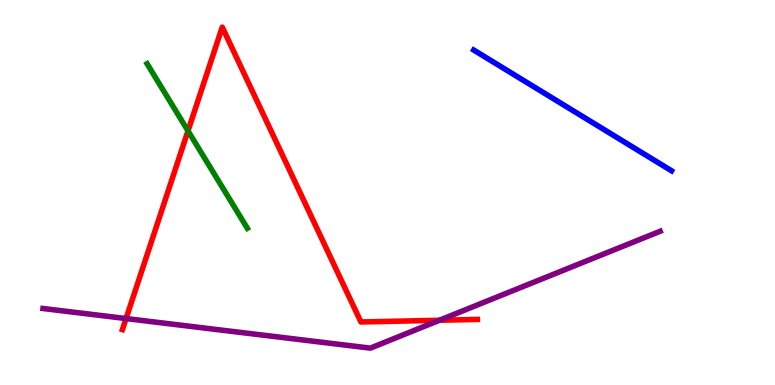[{'lines': ['blue', 'red'], 'intersections': []}, {'lines': ['green', 'red'], 'intersections': [{'x': 2.43, 'y': 6.6}]}, {'lines': ['purple', 'red'], 'intersections': [{'x': 1.63, 'y': 1.73}, {'x': 5.67, 'y': 1.68}]}, {'lines': ['blue', 'green'], 'intersections': []}, {'lines': ['blue', 'purple'], 'intersections': []}, {'lines': ['green', 'purple'], 'intersections': []}]